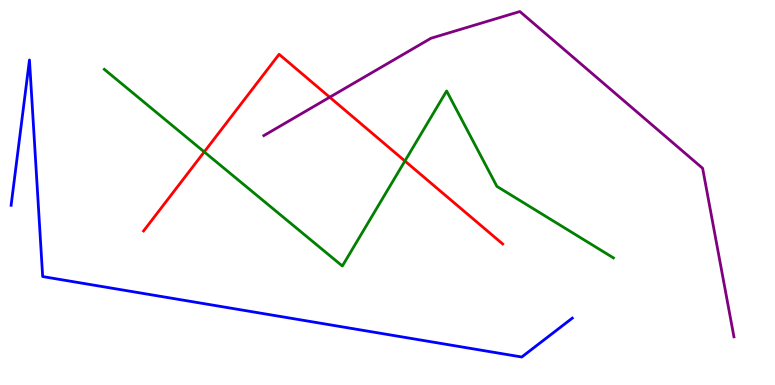[{'lines': ['blue', 'red'], 'intersections': []}, {'lines': ['green', 'red'], 'intersections': [{'x': 2.64, 'y': 6.05}, {'x': 5.22, 'y': 5.82}]}, {'lines': ['purple', 'red'], 'intersections': [{'x': 4.25, 'y': 7.47}]}, {'lines': ['blue', 'green'], 'intersections': []}, {'lines': ['blue', 'purple'], 'intersections': []}, {'lines': ['green', 'purple'], 'intersections': []}]